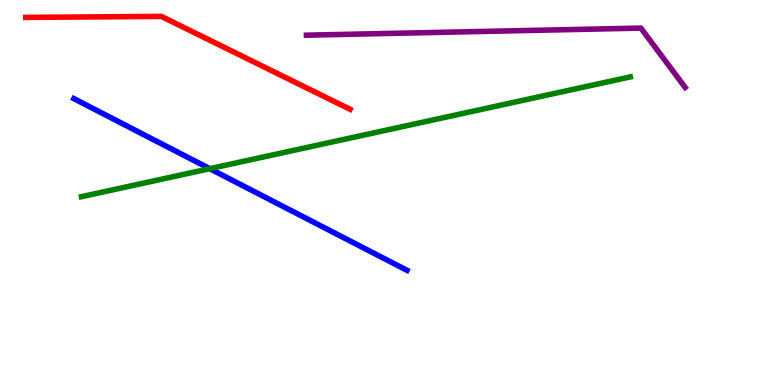[{'lines': ['blue', 'red'], 'intersections': []}, {'lines': ['green', 'red'], 'intersections': []}, {'lines': ['purple', 'red'], 'intersections': []}, {'lines': ['blue', 'green'], 'intersections': [{'x': 2.71, 'y': 5.62}]}, {'lines': ['blue', 'purple'], 'intersections': []}, {'lines': ['green', 'purple'], 'intersections': []}]